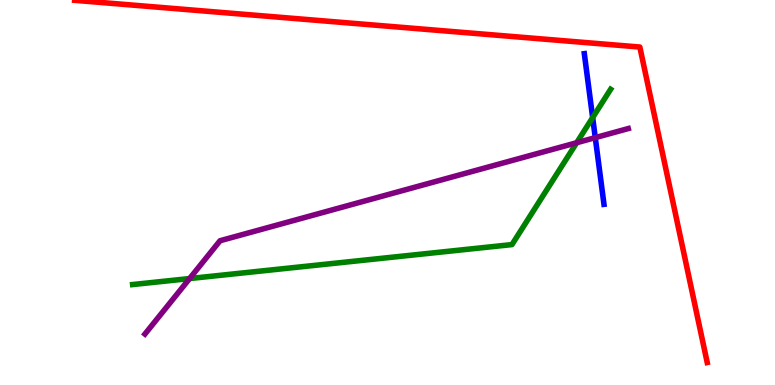[{'lines': ['blue', 'red'], 'intersections': []}, {'lines': ['green', 'red'], 'intersections': []}, {'lines': ['purple', 'red'], 'intersections': []}, {'lines': ['blue', 'green'], 'intersections': [{'x': 7.65, 'y': 6.95}]}, {'lines': ['blue', 'purple'], 'intersections': [{'x': 7.68, 'y': 6.43}]}, {'lines': ['green', 'purple'], 'intersections': [{'x': 2.45, 'y': 2.76}, {'x': 7.44, 'y': 6.29}]}]